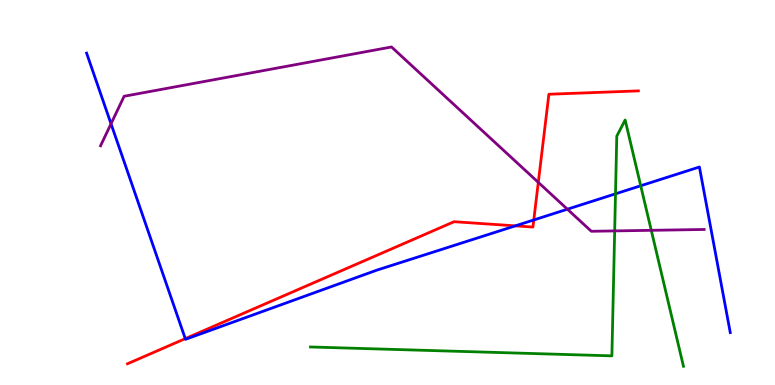[{'lines': ['blue', 'red'], 'intersections': [{'x': 2.39, 'y': 1.2}, {'x': 6.65, 'y': 4.13}, {'x': 6.89, 'y': 4.29}]}, {'lines': ['green', 'red'], 'intersections': []}, {'lines': ['purple', 'red'], 'intersections': [{'x': 6.95, 'y': 5.26}]}, {'lines': ['blue', 'green'], 'intersections': [{'x': 7.94, 'y': 4.97}, {'x': 8.27, 'y': 5.17}]}, {'lines': ['blue', 'purple'], 'intersections': [{'x': 1.43, 'y': 6.78}, {'x': 7.32, 'y': 4.57}]}, {'lines': ['green', 'purple'], 'intersections': [{'x': 7.93, 'y': 4.0}, {'x': 8.4, 'y': 4.02}]}]